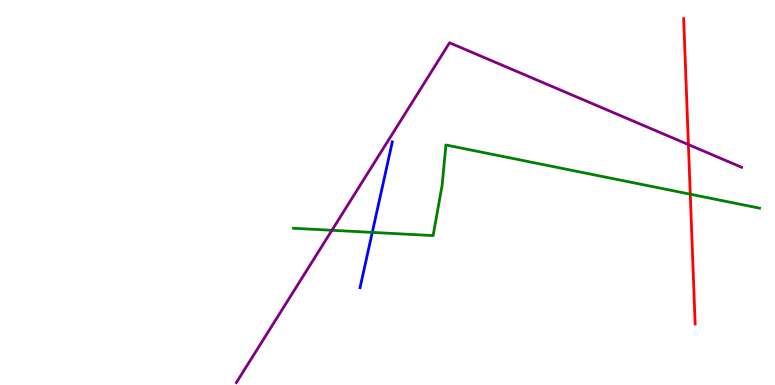[{'lines': ['blue', 'red'], 'intersections': []}, {'lines': ['green', 'red'], 'intersections': [{'x': 8.91, 'y': 4.96}]}, {'lines': ['purple', 'red'], 'intersections': [{'x': 8.88, 'y': 6.24}]}, {'lines': ['blue', 'green'], 'intersections': [{'x': 4.8, 'y': 3.96}]}, {'lines': ['blue', 'purple'], 'intersections': []}, {'lines': ['green', 'purple'], 'intersections': [{'x': 4.28, 'y': 4.02}]}]